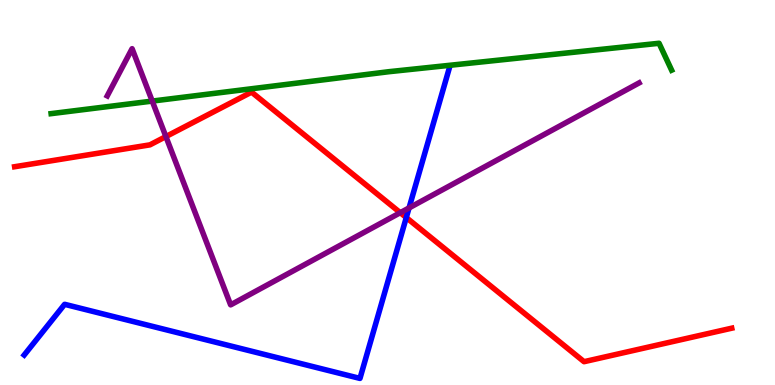[{'lines': ['blue', 'red'], 'intersections': [{'x': 5.24, 'y': 4.35}]}, {'lines': ['green', 'red'], 'intersections': []}, {'lines': ['purple', 'red'], 'intersections': [{'x': 2.14, 'y': 6.45}, {'x': 5.16, 'y': 4.48}]}, {'lines': ['blue', 'green'], 'intersections': []}, {'lines': ['blue', 'purple'], 'intersections': [{'x': 5.28, 'y': 4.6}]}, {'lines': ['green', 'purple'], 'intersections': [{'x': 1.96, 'y': 7.37}]}]